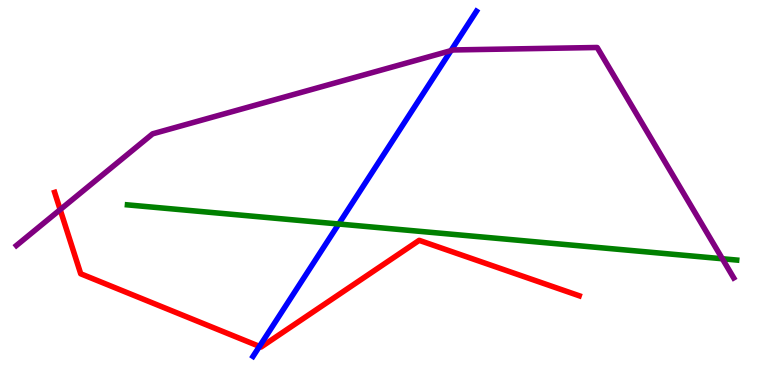[{'lines': ['blue', 'red'], 'intersections': [{'x': 3.35, 'y': 1.0}]}, {'lines': ['green', 'red'], 'intersections': []}, {'lines': ['purple', 'red'], 'intersections': [{'x': 0.776, 'y': 4.55}]}, {'lines': ['blue', 'green'], 'intersections': [{'x': 4.37, 'y': 4.18}]}, {'lines': ['blue', 'purple'], 'intersections': [{'x': 5.82, 'y': 8.68}]}, {'lines': ['green', 'purple'], 'intersections': [{'x': 9.32, 'y': 3.28}]}]